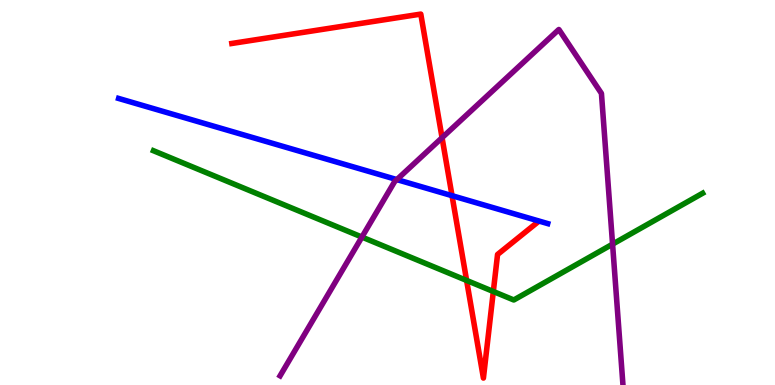[{'lines': ['blue', 'red'], 'intersections': [{'x': 5.83, 'y': 4.92}]}, {'lines': ['green', 'red'], 'intersections': [{'x': 6.02, 'y': 2.72}, {'x': 6.37, 'y': 2.43}]}, {'lines': ['purple', 'red'], 'intersections': [{'x': 5.7, 'y': 6.42}]}, {'lines': ['blue', 'green'], 'intersections': []}, {'lines': ['blue', 'purple'], 'intersections': [{'x': 5.12, 'y': 5.34}]}, {'lines': ['green', 'purple'], 'intersections': [{'x': 4.67, 'y': 3.84}, {'x': 7.9, 'y': 3.66}]}]